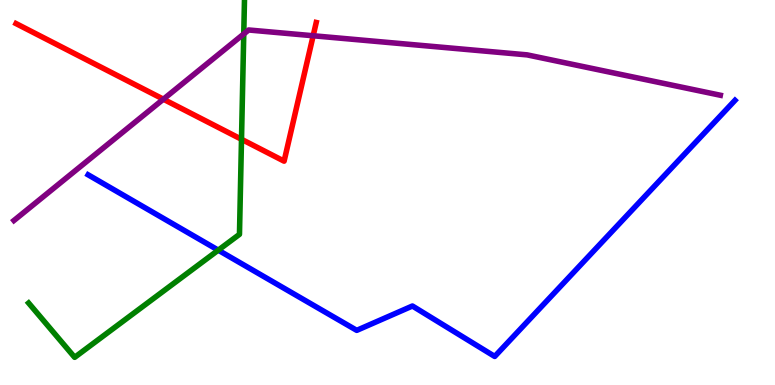[{'lines': ['blue', 'red'], 'intersections': []}, {'lines': ['green', 'red'], 'intersections': [{'x': 3.12, 'y': 6.38}]}, {'lines': ['purple', 'red'], 'intersections': [{'x': 2.11, 'y': 7.42}, {'x': 4.04, 'y': 9.07}]}, {'lines': ['blue', 'green'], 'intersections': [{'x': 2.82, 'y': 3.5}]}, {'lines': ['blue', 'purple'], 'intersections': []}, {'lines': ['green', 'purple'], 'intersections': [{'x': 3.15, 'y': 9.12}]}]